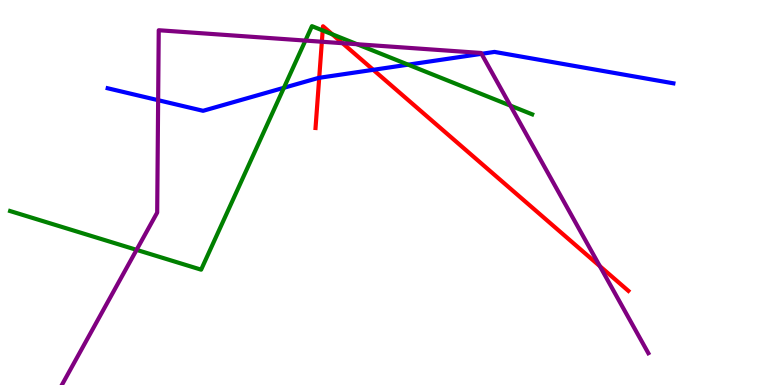[{'lines': ['blue', 'red'], 'intersections': [{'x': 4.12, 'y': 7.98}, {'x': 4.82, 'y': 8.19}]}, {'lines': ['green', 'red'], 'intersections': [{'x': 4.16, 'y': 9.21}, {'x': 4.29, 'y': 9.11}]}, {'lines': ['purple', 'red'], 'intersections': [{'x': 4.15, 'y': 8.92}, {'x': 4.42, 'y': 8.88}, {'x': 7.74, 'y': 3.09}]}, {'lines': ['blue', 'green'], 'intersections': [{'x': 3.66, 'y': 7.72}, {'x': 5.27, 'y': 8.32}]}, {'lines': ['blue', 'purple'], 'intersections': [{'x': 2.04, 'y': 7.4}, {'x': 6.21, 'y': 8.6}]}, {'lines': ['green', 'purple'], 'intersections': [{'x': 1.76, 'y': 3.51}, {'x': 3.94, 'y': 8.95}, {'x': 4.61, 'y': 8.85}, {'x': 6.59, 'y': 7.26}]}]